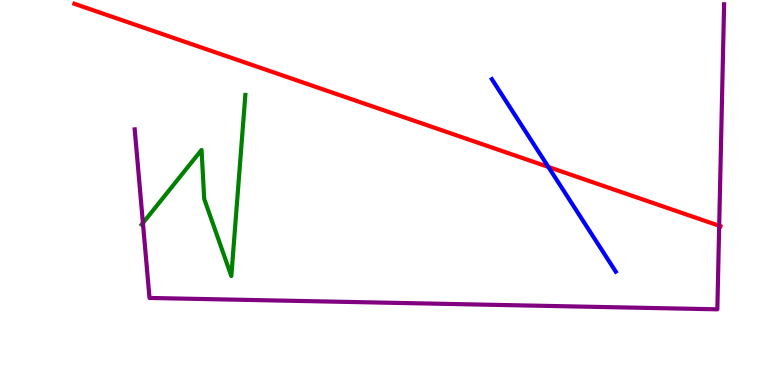[{'lines': ['blue', 'red'], 'intersections': [{'x': 7.08, 'y': 5.66}]}, {'lines': ['green', 'red'], 'intersections': []}, {'lines': ['purple', 'red'], 'intersections': [{'x': 9.28, 'y': 4.14}]}, {'lines': ['blue', 'green'], 'intersections': []}, {'lines': ['blue', 'purple'], 'intersections': []}, {'lines': ['green', 'purple'], 'intersections': [{'x': 1.84, 'y': 4.21}]}]